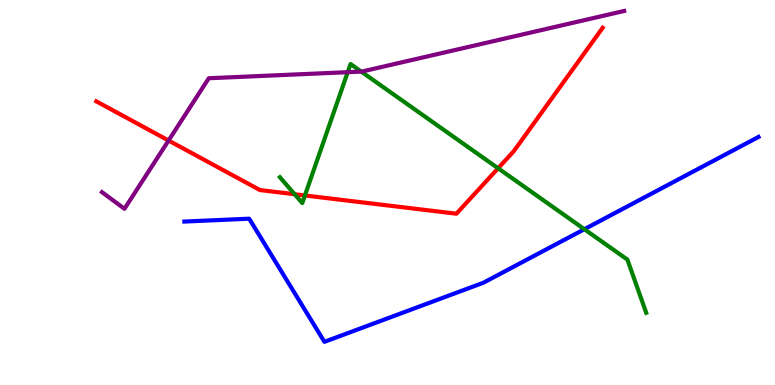[{'lines': ['blue', 'red'], 'intersections': []}, {'lines': ['green', 'red'], 'intersections': [{'x': 3.8, 'y': 4.96}, {'x': 3.93, 'y': 4.92}, {'x': 6.43, 'y': 5.63}]}, {'lines': ['purple', 'red'], 'intersections': [{'x': 2.18, 'y': 6.35}]}, {'lines': ['blue', 'green'], 'intersections': [{'x': 7.54, 'y': 4.05}]}, {'lines': ['blue', 'purple'], 'intersections': []}, {'lines': ['green', 'purple'], 'intersections': [{'x': 4.49, 'y': 8.13}, {'x': 4.66, 'y': 8.14}]}]